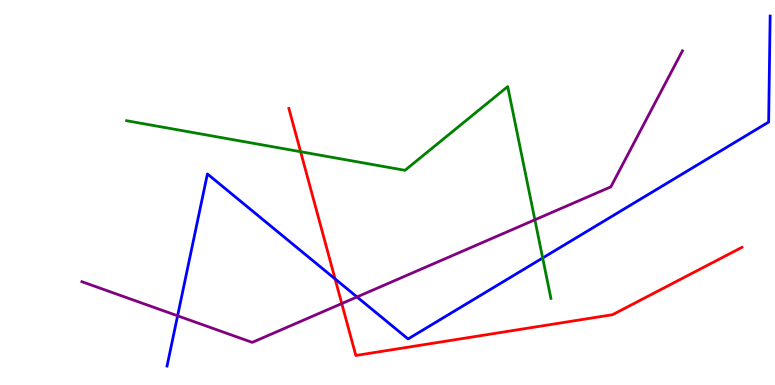[{'lines': ['blue', 'red'], 'intersections': [{'x': 4.32, 'y': 2.76}]}, {'lines': ['green', 'red'], 'intersections': [{'x': 3.88, 'y': 6.06}]}, {'lines': ['purple', 'red'], 'intersections': [{'x': 4.41, 'y': 2.12}]}, {'lines': ['blue', 'green'], 'intersections': [{'x': 7.0, 'y': 3.3}]}, {'lines': ['blue', 'purple'], 'intersections': [{'x': 2.29, 'y': 1.8}, {'x': 4.61, 'y': 2.29}]}, {'lines': ['green', 'purple'], 'intersections': [{'x': 6.9, 'y': 4.29}]}]